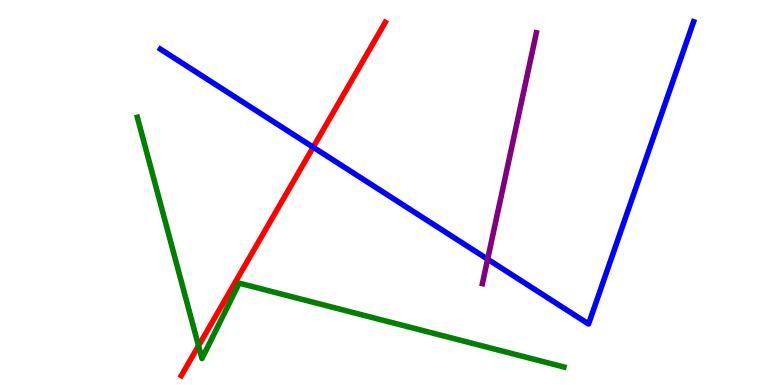[{'lines': ['blue', 'red'], 'intersections': [{'x': 4.04, 'y': 6.18}]}, {'lines': ['green', 'red'], 'intersections': [{'x': 2.56, 'y': 1.02}]}, {'lines': ['purple', 'red'], 'intersections': []}, {'lines': ['blue', 'green'], 'intersections': []}, {'lines': ['blue', 'purple'], 'intersections': [{'x': 6.29, 'y': 3.27}]}, {'lines': ['green', 'purple'], 'intersections': []}]